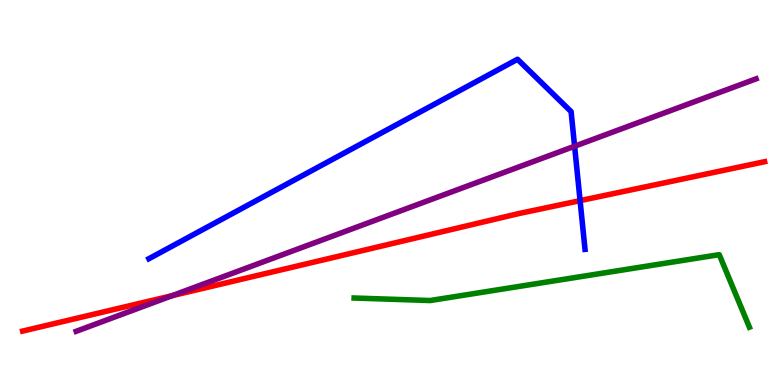[{'lines': ['blue', 'red'], 'intersections': [{'x': 7.49, 'y': 4.79}]}, {'lines': ['green', 'red'], 'intersections': []}, {'lines': ['purple', 'red'], 'intersections': [{'x': 2.22, 'y': 2.32}]}, {'lines': ['blue', 'green'], 'intersections': []}, {'lines': ['blue', 'purple'], 'intersections': [{'x': 7.41, 'y': 6.2}]}, {'lines': ['green', 'purple'], 'intersections': []}]